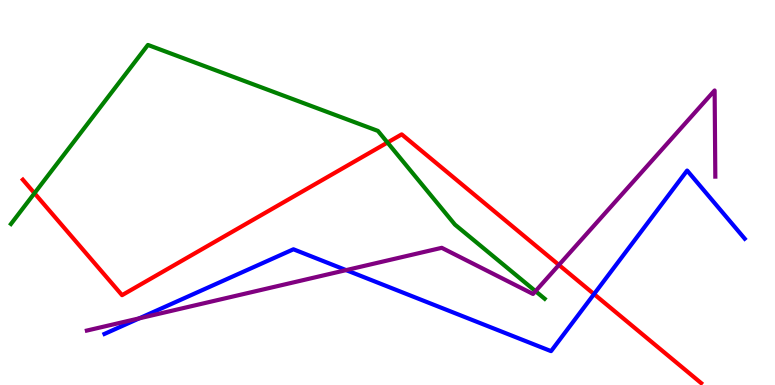[{'lines': ['blue', 'red'], 'intersections': [{'x': 7.66, 'y': 2.36}]}, {'lines': ['green', 'red'], 'intersections': [{'x': 0.445, 'y': 4.98}, {'x': 5.0, 'y': 6.3}]}, {'lines': ['purple', 'red'], 'intersections': [{'x': 7.21, 'y': 3.12}]}, {'lines': ['blue', 'green'], 'intersections': []}, {'lines': ['blue', 'purple'], 'intersections': [{'x': 1.8, 'y': 1.73}, {'x': 4.47, 'y': 2.98}]}, {'lines': ['green', 'purple'], 'intersections': [{'x': 6.91, 'y': 2.44}]}]